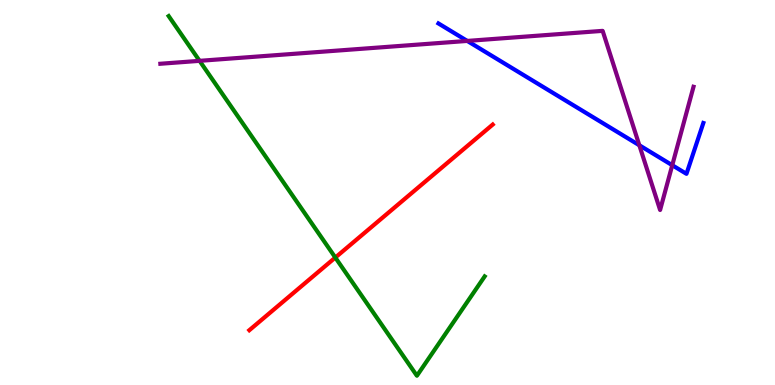[{'lines': ['blue', 'red'], 'intersections': []}, {'lines': ['green', 'red'], 'intersections': [{'x': 4.33, 'y': 3.31}]}, {'lines': ['purple', 'red'], 'intersections': []}, {'lines': ['blue', 'green'], 'intersections': []}, {'lines': ['blue', 'purple'], 'intersections': [{'x': 6.03, 'y': 8.94}, {'x': 8.25, 'y': 6.23}, {'x': 8.67, 'y': 5.71}]}, {'lines': ['green', 'purple'], 'intersections': [{'x': 2.58, 'y': 8.42}]}]